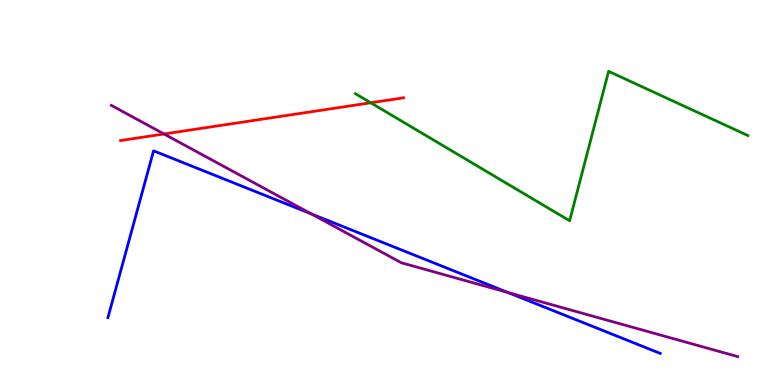[{'lines': ['blue', 'red'], 'intersections': []}, {'lines': ['green', 'red'], 'intersections': [{'x': 4.78, 'y': 7.33}]}, {'lines': ['purple', 'red'], 'intersections': [{'x': 2.12, 'y': 6.52}]}, {'lines': ['blue', 'green'], 'intersections': []}, {'lines': ['blue', 'purple'], 'intersections': [{'x': 4.02, 'y': 4.45}, {'x': 6.55, 'y': 2.4}]}, {'lines': ['green', 'purple'], 'intersections': []}]